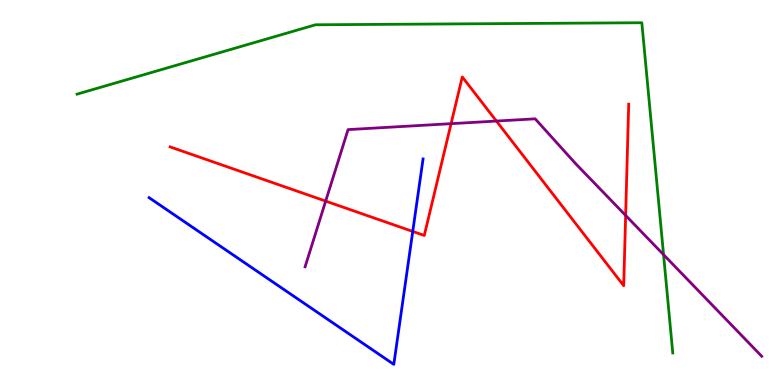[{'lines': ['blue', 'red'], 'intersections': [{'x': 5.33, 'y': 3.99}]}, {'lines': ['green', 'red'], 'intersections': []}, {'lines': ['purple', 'red'], 'intersections': [{'x': 4.2, 'y': 4.78}, {'x': 5.82, 'y': 6.79}, {'x': 6.41, 'y': 6.86}, {'x': 8.07, 'y': 4.4}]}, {'lines': ['blue', 'green'], 'intersections': []}, {'lines': ['blue', 'purple'], 'intersections': []}, {'lines': ['green', 'purple'], 'intersections': [{'x': 8.56, 'y': 3.39}]}]